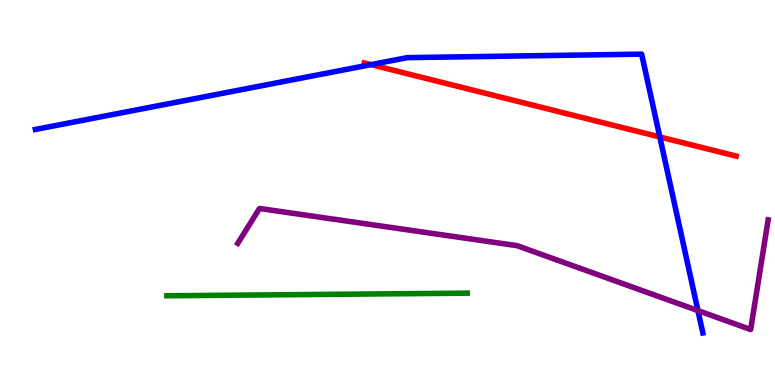[{'lines': ['blue', 'red'], 'intersections': [{'x': 4.79, 'y': 8.32}, {'x': 8.51, 'y': 6.44}]}, {'lines': ['green', 'red'], 'intersections': []}, {'lines': ['purple', 'red'], 'intersections': []}, {'lines': ['blue', 'green'], 'intersections': []}, {'lines': ['blue', 'purple'], 'intersections': [{'x': 9.01, 'y': 1.93}]}, {'lines': ['green', 'purple'], 'intersections': []}]